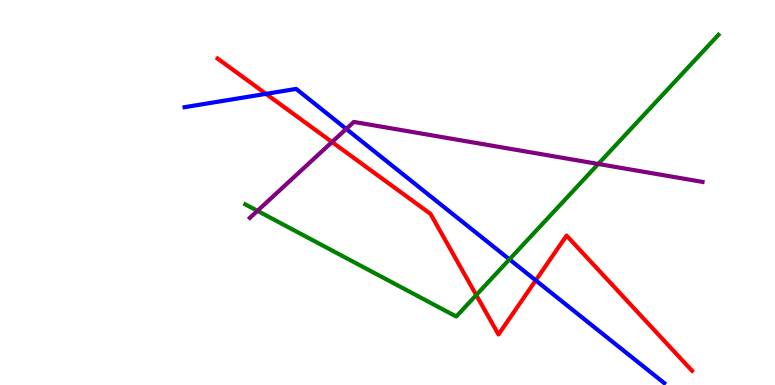[{'lines': ['blue', 'red'], 'intersections': [{'x': 3.43, 'y': 7.56}, {'x': 6.91, 'y': 2.72}]}, {'lines': ['green', 'red'], 'intersections': [{'x': 6.15, 'y': 2.34}]}, {'lines': ['purple', 'red'], 'intersections': [{'x': 4.28, 'y': 6.31}]}, {'lines': ['blue', 'green'], 'intersections': [{'x': 6.57, 'y': 3.26}]}, {'lines': ['blue', 'purple'], 'intersections': [{'x': 4.47, 'y': 6.65}]}, {'lines': ['green', 'purple'], 'intersections': [{'x': 3.32, 'y': 4.52}, {'x': 7.72, 'y': 5.74}]}]